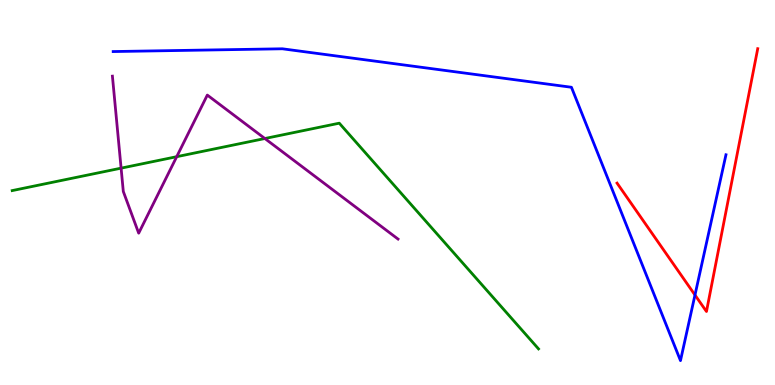[{'lines': ['blue', 'red'], 'intersections': [{'x': 8.97, 'y': 2.34}]}, {'lines': ['green', 'red'], 'intersections': []}, {'lines': ['purple', 'red'], 'intersections': []}, {'lines': ['blue', 'green'], 'intersections': []}, {'lines': ['blue', 'purple'], 'intersections': []}, {'lines': ['green', 'purple'], 'intersections': [{'x': 1.56, 'y': 5.63}, {'x': 2.28, 'y': 5.93}, {'x': 3.42, 'y': 6.4}]}]